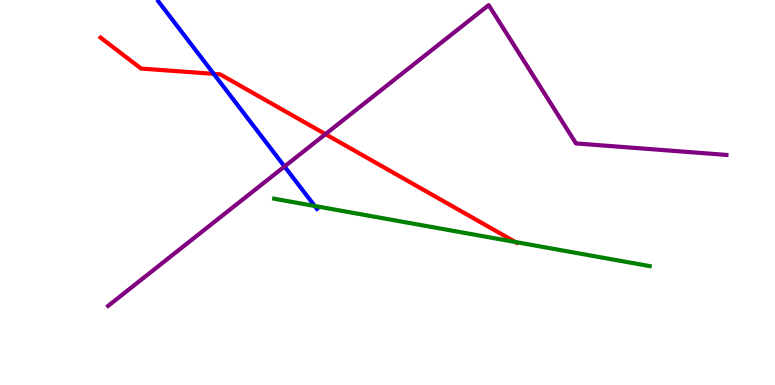[{'lines': ['blue', 'red'], 'intersections': [{'x': 2.76, 'y': 8.08}]}, {'lines': ['green', 'red'], 'intersections': [{'x': 6.65, 'y': 3.71}]}, {'lines': ['purple', 'red'], 'intersections': [{'x': 4.2, 'y': 6.52}]}, {'lines': ['blue', 'green'], 'intersections': [{'x': 4.06, 'y': 4.65}]}, {'lines': ['blue', 'purple'], 'intersections': [{'x': 3.67, 'y': 5.68}]}, {'lines': ['green', 'purple'], 'intersections': []}]